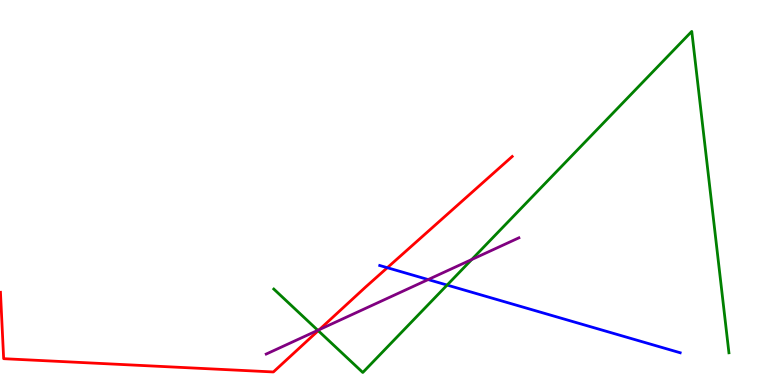[{'lines': ['blue', 'red'], 'intersections': [{'x': 5.0, 'y': 3.05}]}, {'lines': ['green', 'red'], 'intersections': [{'x': 4.11, 'y': 1.41}]}, {'lines': ['purple', 'red'], 'intersections': [{'x': 4.12, 'y': 1.44}]}, {'lines': ['blue', 'green'], 'intersections': [{'x': 5.77, 'y': 2.6}]}, {'lines': ['blue', 'purple'], 'intersections': [{'x': 5.52, 'y': 2.74}]}, {'lines': ['green', 'purple'], 'intersections': [{'x': 4.1, 'y': 1.42}, {'x': 6.09, 'y': 3.26}]}]